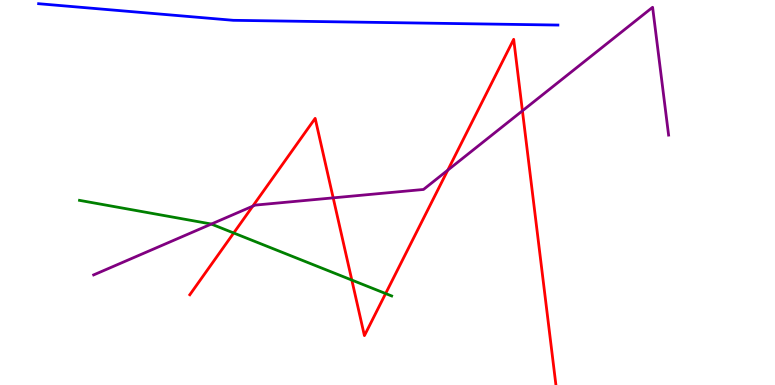[{'lines': ['blue', 'red'], 'intersections': []}, {'lines': ['green', 'red'], 'intersections': [{'x': 3.02, 'y': 3.95}, {'x': 4.54, 'y': 2.73}, {'x': 4.98, 'y': 2.38}]}, {'lines': ['purple', 'red'], 'intersections': [{'x': 3.26, 'y': 4.65}, {'x': 4.3, 'y': 4.86}, {'x': 5.78, 'y': 5.58}, {'x': 6.74, 'y': 7.12}]}, {'lines': ['blue', 'green'], 'intersections': []}, {'lines': ['blue', 'purple'], 'intersections': []}, {'lines': ['green', 'purple'], 'intersections': [{'x': 2.73, 'y': 4.18}]}]